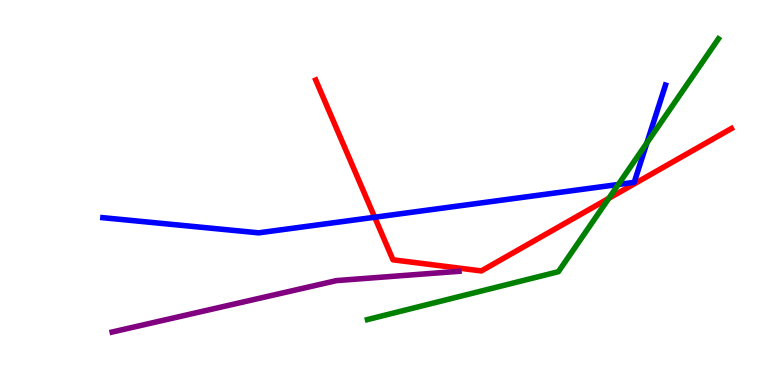[{'lines': ['blue', 'red'], 'intersections': [{'x': 4.83, 'y': 4.36}]}, {'lines': ['green', 'red'], 'intersections': [{'x': 7.86, 'y': 4.85}]}, {'lines': ['purple', 'red'], 'intersections': []}, {'lines': ['blue', 'green'], 'intersections': [{'x': 7.98, 'y': 5.21}, {'x': 8.35, 'y': 6.29}]}, {'lines': ['blue', 'purple'], 'intersections': []}, {'lines': ['green', 'purple'], 'intersections': []}]